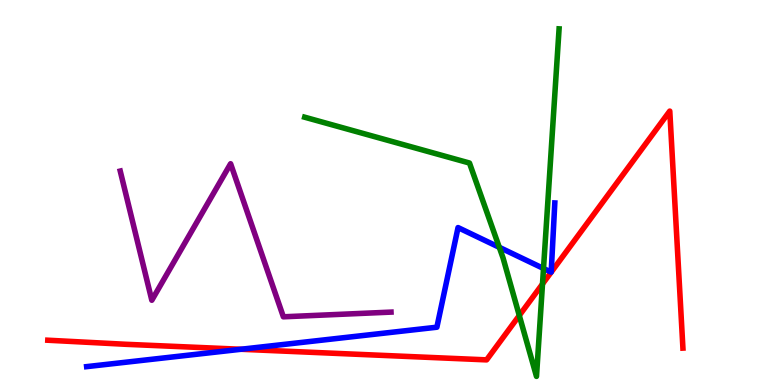[{'lines': ['blue', 'red'], 'intersections': [{'x': 3.11, 'y': 0.928}, {'x': 7.11, 'y': 2.93}, {'x': 7.11, 'y': 2.93}]}, {'lines': ['green', 'red'], 'intersections': [{'x': 6.7, 'y': 1.81}, {'x': 7.0, 'y': 2.62}]}, {'lines': ['purple', 'red'], 'intersections': []}, {'lines': ['blue', 'green'], 'intersections': [{'x': 6.44, 'y': 3.58}, {'x': 7.01, 'y': 3.03}]}, {'lines': ['blue', 'purple'], 'intersections': []}, {'lines': ['green', 'purple'], 'intersections': []}]